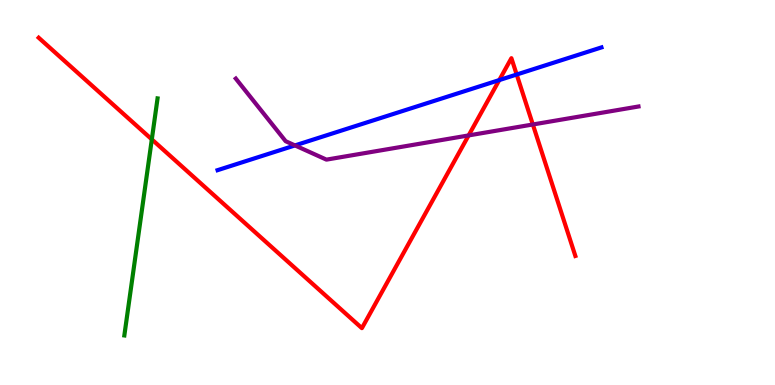[{'lines': ['blue', 'red'], 'intersections': [{'x': 6.44, 'y': 7.92}, {'x': 6.67, 'y': 8.06}]}, {'lines': ['green', 'red'], 'intersections': [{'x': 1.96, 'y': 6.38}]}, {'lines': ['purple', 'red'], 'intersections': [{'x': 6.05, 'y': 6.48}, {'x': 6.88, 'y': 6.77}]}, {'lines': ['blue', 'green'], 'intersections': []}, {'lines': ['blue', 'purple'], 'intersections': [{'x': 3.81, 'y': 6.22}]}, {'lines': ['green', 'purple'], 'intersections': []}]